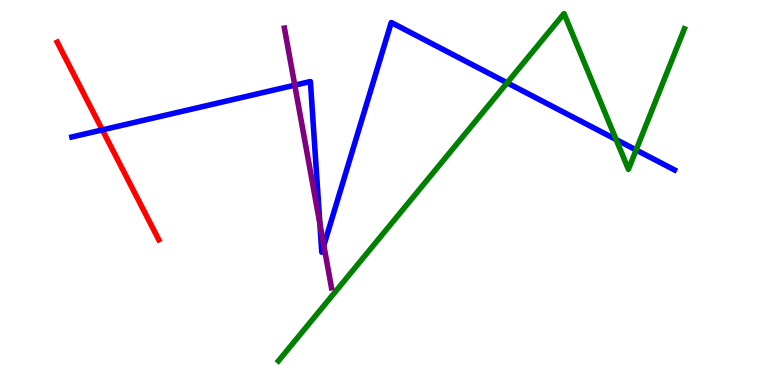[{'lines': ['blue', 'red'], 'intersections': [{'x': 1.32, 'y': 6.63}]}, {'lines': ['green', 'red'], 'intersections': []}, {'lines': ['purple', 'red'], 'intersections': []}, {'lines': ['blue', 'green'], 'intersections': [{'x': 6.54, 'y': 7.85}, {'x': 7.95, 'y': 6.38}, {'x': 8.21, 'y': 6.1}]}, {'lines': ['blue', 'purple'], 'intersections': [{'x': 3.8, 'y': 7.79}, {'x': 4.13, 'y': 4.19}, {'x': 4.18, 'y': 3.62}]}, {'lines': ['green', 'purple'], 'intersections': []}]